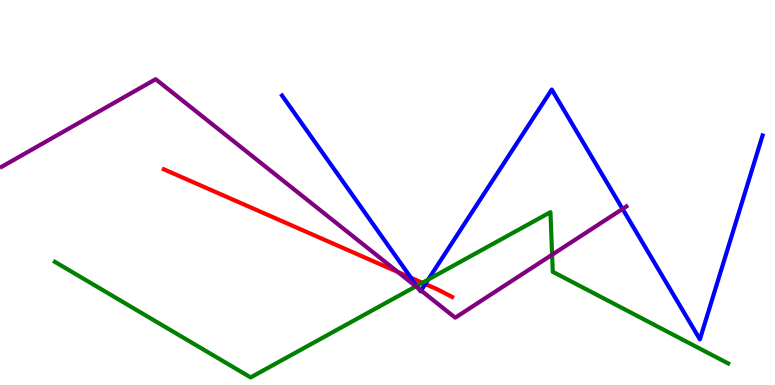[{'lines': ['blue', 'red'], 'intersections': [{'x': 5.3, 'y': 2.79}, {'x': 5.49, 'y': 2.62}]}, {'lines': ['green', 'red'], 'intersections': [{'x': 5.45, 'y': 2.66}]}, {'lines': ['purple', 'red'], 'intersections': [{'x': 5.13, 'y': 2.94}]}, {'lines': ['blue', 'green'], 'intersections': [{'x': 5.38, 'y': 2.57}, {'x': 5.53, 'y': 2.74}]}, {'lines': ['blue', 'purple'], 'intersections': [{'x': 5.4, 'y': 2.51}, {'x': 5.43, 'y': 2.45}, {'x': 8.03, 'y': 4.57}]}, {'lines': ['green', 'purple'], 'intersections': [{'x': 5.37, 'y': 2.56}, {'x': 7.12, 'y': 3.38}]}]